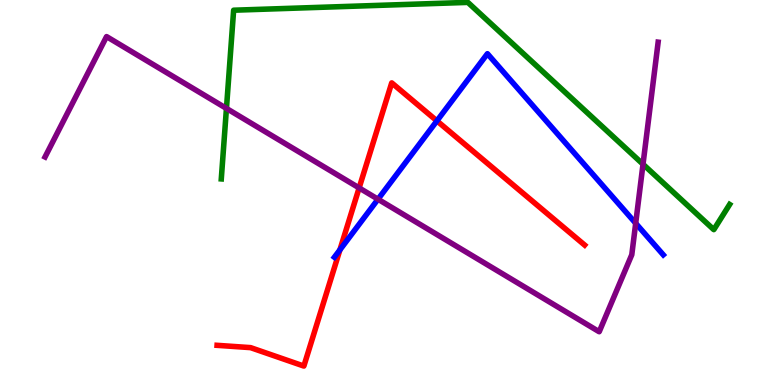[{'lines': ['blue', 'red'], 'intersections': [{'x': 4.39, 'y': 3.51}, {'x': 5.64, 'y': 6.86}]}, {'lines': ['green', 'red'], 'intersections': []}, {'lines': ['purple', 'red'], 'intersections': [{'x': 4.63, 'y': 5.12}]}, {'lines': ['blue', 'green'], 'intersections': []}, {'lines': ['blue', 'purple'], 'intersections': [{'x': 4.88, 'y': 4.83}, {'x': 8.2, 'y': 4.2}]}, {'lines': ['green', 'purple'], 'intersections': [{'x': 2.92, 'y': 7.18}, {'x': 8.3, 'y': 5.73}]}]